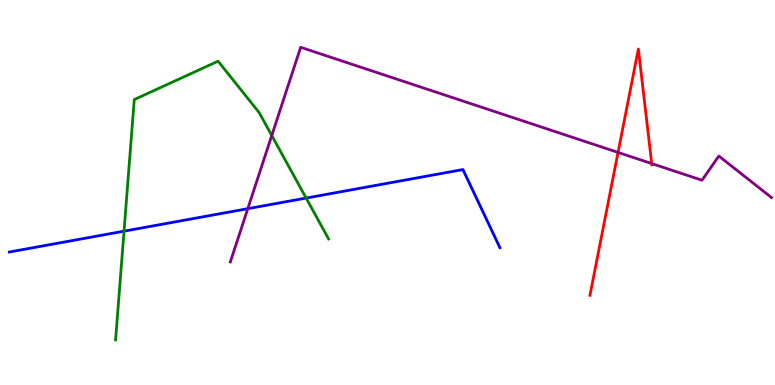[{'lines': ['blue', 'red'], 'intersections': []}, {'lines': ['green', 'red'], 'intersections': []}, {'lines': ['purple', 'red'], 'intersections': [{'x': 7.97, 'y': 6.04}, {'x': 8.41, 'y': 5.75}]}, {'lines': ['blue', 'green'], 'intersections': [{'x': 1.6, 'y': 4.0}, {'x': 3.95, 'y': 4.86}]}, {'lines': ['blue', 'purple'], 'intersections': [{'x': 3.2, 'y': 4.58}]}, {'lines': ['green', 'purple'], 'intersections': [{'x': 3.51, 'y': 6.48}]}]